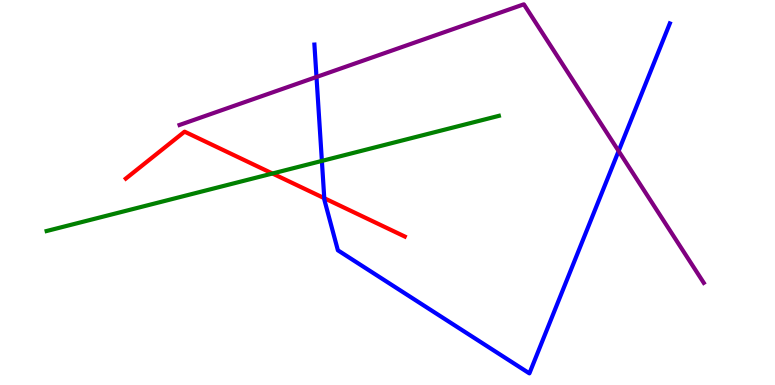[{'lines': ['blue', 'red'], 'intersections': [{'x': 4.18, 'y': 4.85}]}, {'lines': ['green', 'red'], 'intersections': [{'x': 3.52, 'y': 5.49}]}, {'lines': ['purple', 'red'], 'intersections': []}, {'lines': ['blue', 'green'], 'intersections': [{'x': 4.15, 'y': 5.82}]}, {'lines': ['blue', 'purple'], 'intersections': [{'x': 4.08, 'y': 8.0}, {'x': 7.98, 'y': 6.08}]}, {'lines': ['green', 'purple'], 'intersections': []}]